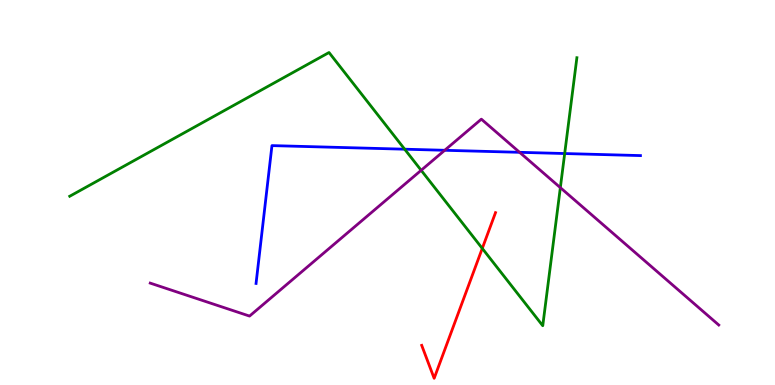[{'lines': ['blue', 'red'], 'intersections': []}, {'lines': ['green', 'red'], 'intersections': [{'x': 6.22, 'y': 3.55}]}, {'lines': ['purple', 'red'], 'intersections': []}, {'lines': ['blue', 'green'], 'intersections': [{'x': 5.22, 'y': 6.12}, {'x': 7.29, 'y': 6.01}]}, {'lines': ['blue', 'purple'], 'intersections': [{'x': 5.74, 'y': 6.1}, {'x': 6.7, 'y': 6.04}]}, {'lines': ['green', 'purple'], 'intersections': [{'x': 5.43, 'y': 5.58}, {'x': 7.23, 'y': 5.13}]}]